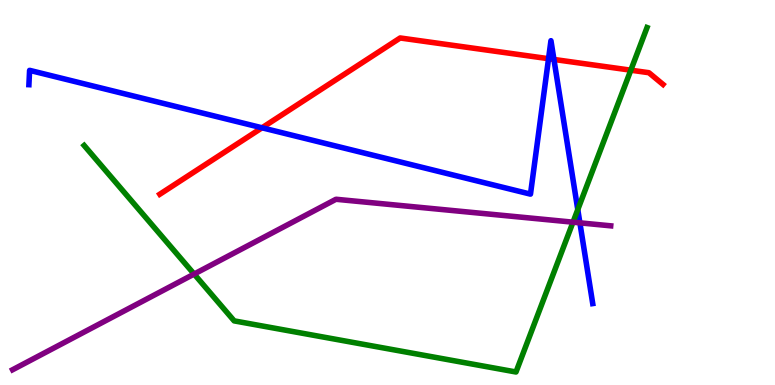[{'lines': ['blue', 'red'], 'intersections': [{'x': 3.38, 'y': 6.68}, {'x': 7.08, 'y': 8.48}, {'x': 7.15, 'y': 8.46}]}, {'lines': ['green', 'red'], 'intersections': [{'x': 8.14, 'y': 8.18}]}, {'lines': ['purple', 'red'], 'intersections': []}, {'lines': ['blue', 'green'], 'intersections': [{'x': 7.46, 'y': 4.56}]}, {'lines': ['blue', 'purple'], 'intersections': [{'x': 7.48, 'y': 4.21}]}, {'lines': ['green', 'purple'], 'intersections': [{'x': 2.5, 'y': 2.88}, {'x': 7.39, 'y': 4.23}]}]